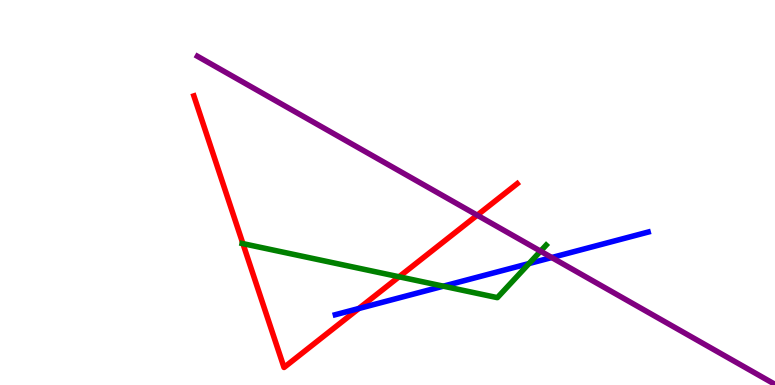[{'lines': ['blue', 'red'], 'intersections': [{'x': 4.63, 'y': 1.99}]}, {'lines': ['green', 'red'], 'intersections': [{'x': 3.13, 'y': 3.67}, {'x': 5.15, 'y': 2.81}]}, {'lines': ['purple', 'red'], 'intersections': [{'x': 6.16, 'y': 4.41}]}, {'lines': ['blue', 'green'], 'intersections': [{'x': 5.72, 'y': 2.57}, {'x': 6.83, 'y': 3.15}]}, {'lines': ['blue', 'purple'], 'intersections': [{'x': 7.12, 'y': 3.31}]}, {'lines': ['green', 'purple'], 'intersections': [{'x': 6.97, 'y': 3.48}]}]